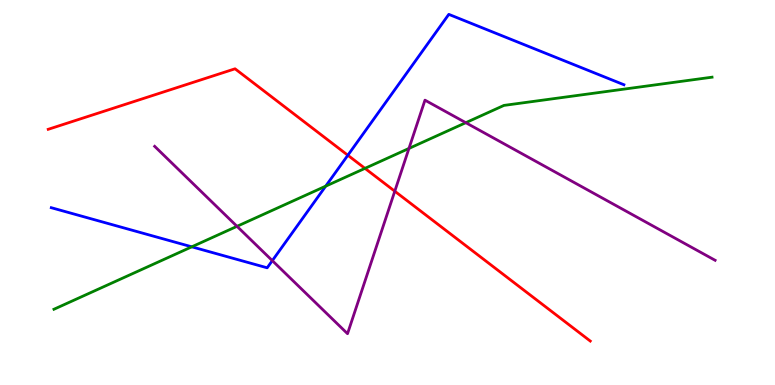[{'lines': ['blue', 'red'], 'intersections': [{'x': 4.49, 'y': 5.97}]}, {'lines': ['green', 'red'], 'intersections': [{'x': 4.71, 'y': 5.63}]}, {'lines': ['purple', 'red'], 'intersections': [{'x': 5.09, 'y': 5.03}]}, {'lines': ['blue', 'green'], 'intersections': [{'x': 2.47, 'y': 3.59}, {'x': 4.2, 'y': 5.16}]}, {'lines': ['blue', 'purple'], 'intersections': [{'x': 3.51, 'y': 3.23}]}, {'lines': ['green', 'purple'], 'intersections': [{'x': 3.06, 'y': 4.12}, {'x': 5.28, 'y': 6.14}, {'x': 6.01, 'y': 6.81}]}]